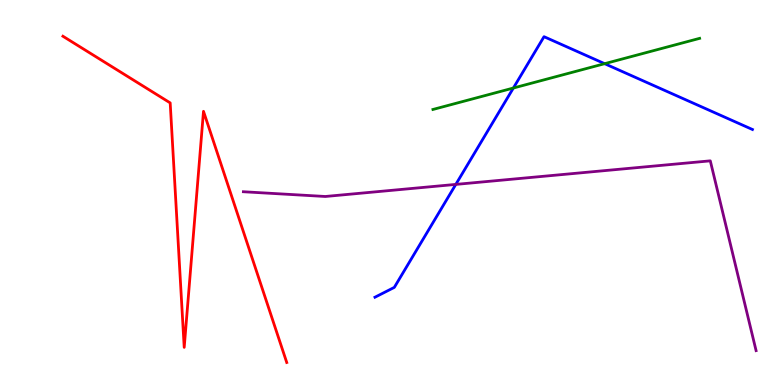[{'lines': ['blue', 'red'], 'intersections': []}, {'lines': ['green', 'red'], 'intersections': []}, {'lines': ['purple', 'red'], 'intersections': []}, {'lines': ['blue', 'green'], 'intersections': [{'x': 6.62, 'y': 7.71}, {'x': 7.8, 'y': 8.35}]}, {'lines': ['blue', 'purple'], 'intersections': [{'x': 5.88, 'y': 5.21}]}, {'lines': ['green', 'purple'], 'intersections': []}]